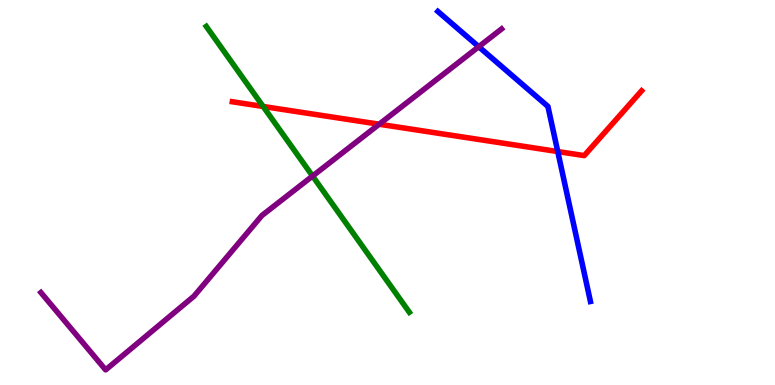[{'lines': ['blue', 'red'], 'intersections': [{'x': 7.2, 'y': 6.06}]}, {'lines': ['green', 'red'], 'intersections': [{'x': 3.4, 'y': 7.23}]}, {'lines': ['purple', 'red'], 'intersections': [{'x': 4.89, 'y': 6.77}]}, {'lines': ['blue', 'green'], 'intersections': []}, {'lines': ['blue', 'purple'], 'intersections': [{'x': 6.18, 'y': 8.79}]}, {'lines': ['green', 'purple'], 'intersections': [{'x': 4.03, 'y': 5.43}]}]